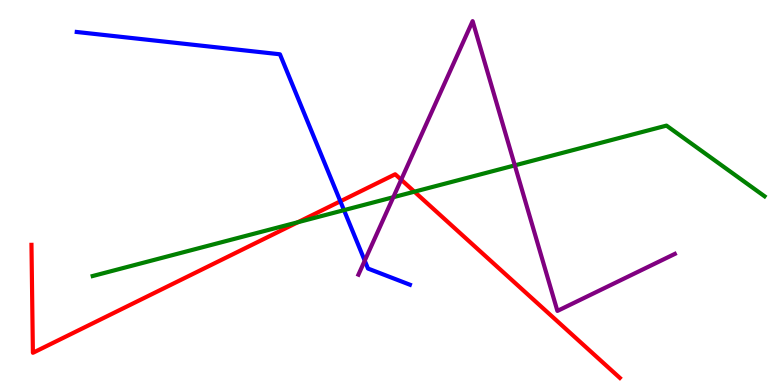[{'lines': ['blue', 'red'], 'intersections': [{'x': 4.39, 'y': 4.77}]}, {'lines': ['green', 'red'], 'intersections': [{'x': 3.84, 'y': 4.23}, {'x': 5.35, 'y': 5.02}]}, {'lines': ['purple', 'red'], 'intersections': [{'x': 5.18, 'y': 5.33}]}, {'lines': ['blue', 'green'], 'intersections': [{'x': 4.44, 'y': 4.54}]}, {'lines': ['blue', 'purple'], 'intersections': [{'x': 4.71, 'y': 3.23}]}, {'lines': ['green', 'purple'], 'intersections': [{'x': 5.07, 'y': 4.88}, {'x': 6.64, 'y': 5.7}]}]